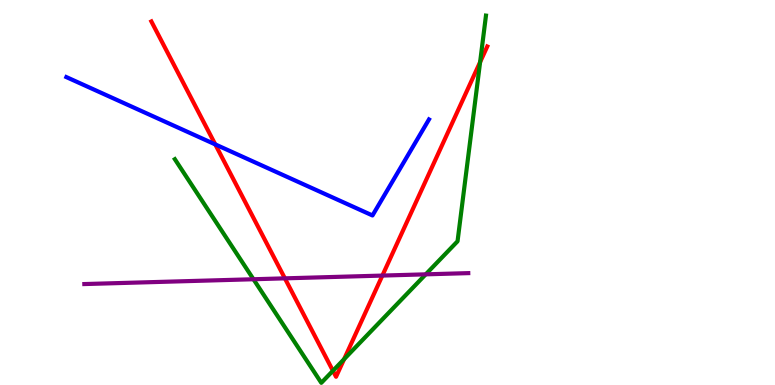[{'lines': ['blue', 'red'], 'intersections': [{'x': 2.78, 'y': 6.25}]}, {'lines': ['green', 'red'], 'intersections': [{'x': 4.3, 'y': 0.37}, {'x': 4.44, 'y': 0.671}, {'x': 6.19, 'y': 8.39}]}, {'lines': ['purple', 'red'], 'intersections': [{'x': 3.68, 'y': 2.77}, {'x': 4.93, 'y': 2.84}]}, {'lines': ['blue', 'green'], 'intersections': []}, {'lines': ['blue', 'purple'], 'intersections': []}, {'lines': ['green', 'purple'], 'intersections': [{'x': 3.27, 'y': 2.75}, {'x': 5.49, 'y': 2.87}]}]